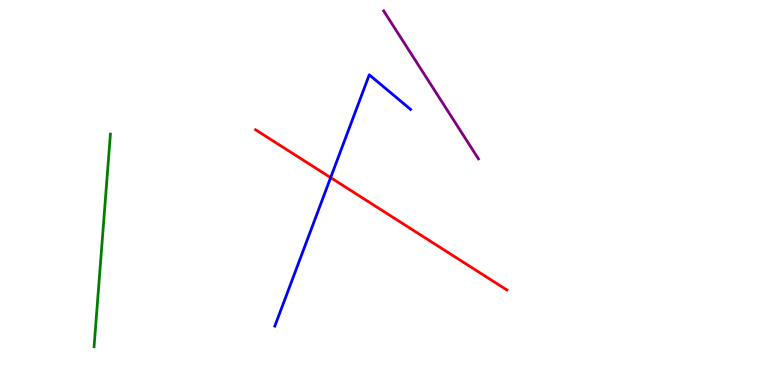[{'lines': ['blue', 'red'], 'intersections': [{'x': 4.27, 'y': 5.39}]}, {'lines': ['green', 'red'], 'intersections': []}, {'lines': ['purple', 'red'], 'intersections': []}, {'lines': ['blue', 'green'], 'intersections': []}, {'lines': ['blue', 'purple'], 'intersections': []}, {'lines': ['green', 'purple'], 'intersections': []}]